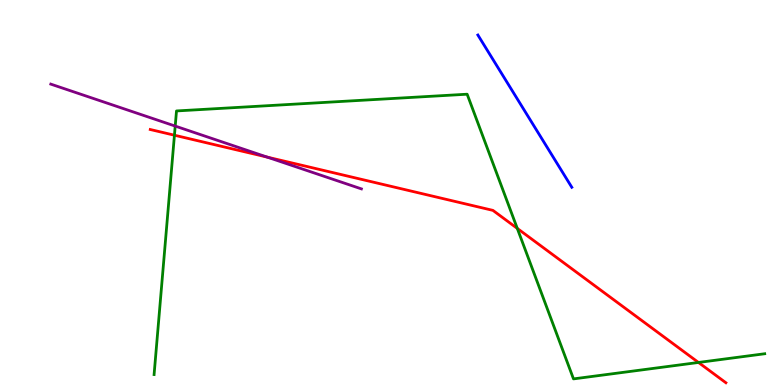[{'lines': ['blue', 'red'], 'intersections': []}, {'lines': ['green', 'red'], 'intersections': [{'x': 2.25, 'y': 6.49}, {'x': 6.67, 'y': 4.07}, {'x': 9.01, 'y': 0.585}]}, {'lines': ['purple', 'red'], 'intersections': [{'x': 3.45, 'y': 5.92}]}, {'lines': ['blue', 'green'], 'intersections': []}, {'lines': ['blue', 'purple'], 'intersections': []}, {'lines': ['green', 'purple'], 'intersections': [{'x': 2.26, 'y': 6.73}]}]